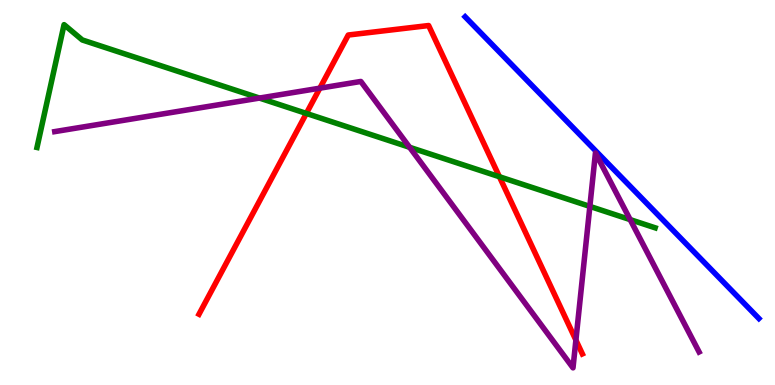[{'lines': ['blue', 'red'], 'intersections': []}, {'lines': ['green', 'red'], 'intersections': [{'x': 3.95, 'y': 7.05}, {'x': 6.44, 'y': 5.41}]}, {'lines': ['purple', 'red'], 'intersections': [{'x': 4.13, 'y': 7.71}, {'x': 7.43, 'y': 1.17}]}, {'lines': ['blue', 'green'], 'intersections': []}, {'lines': ['blue', 'purple'], 'intersections': []}, {'lines': ['green', 'purple'], 'intersections': [{'x': 3.35, 'y': 7.45}, {'x': 5.29, 'y': 6.17}, {'x': 7.61, 'y': 4.64}, {'x': 8.13, 'y': 4.3}]}]